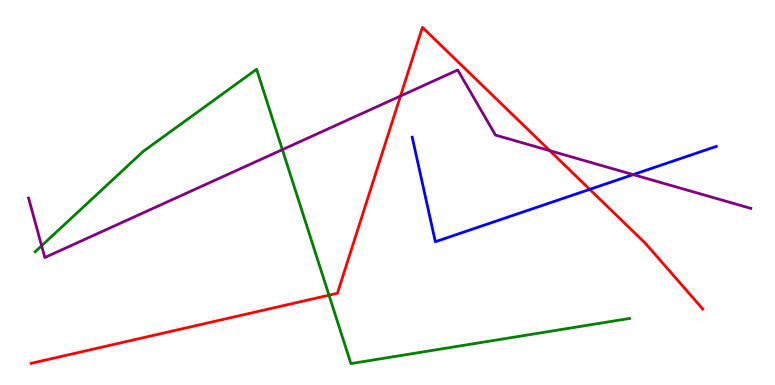[{'lines': ['blue', 'red'], 'intersections': [{'x': 7.61, 'y': 5.08}]}, {'lines': ['green', 'red'], 'intersections': [{'x': 4.25, 'y': 2.33}]}, {'lines': ['purple', 'red'], 'intersections': [{'x': 5.17, 'y': 7.51}, {'x': 7.09, 'y': 6.09}]}, {'lines': ['blue', 'green'], 'intersections': []}, {'lines': ['blue', 'purple'], 'intersections': [{'x': 8.17, 'y': 5.46}]}, {'lines': ['green', 'purple'], 'intersections': [{'x': 0.537, 'y': 3.62}, {'x': 3.64, 'y': 6.11}]}]